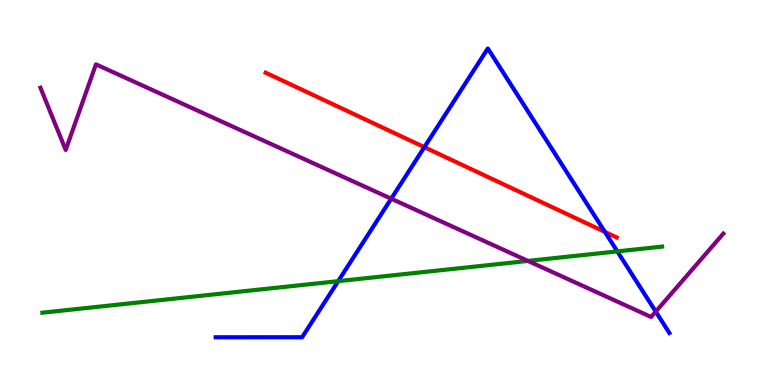[{'lines': ['blue', 'red'], 'intersections': [{'x': 5.48, 'y': 6.18}, {'x': 7.8, 'y': 3.98}]}, {'lines': ['green', 'red'], 'intersections': []}, {'lines': ['purple', 'red'], 'intersections': []}, {'lines': ['blue', 'green'], 'intersections': [{'x': 4.36, 'y': 2.7}, {'x': 7.97, 'y': 3.47}]}, {'lines': ['blue', 'purple'], 'intersections': [{'x': 5.05, 'y': 4.84}, {'x': 8.46, 'y': 1.91}]}, {'lines': ['green', 'purple'], 'intersections': [{'x': 6.81, 'y': 3.22}]}]